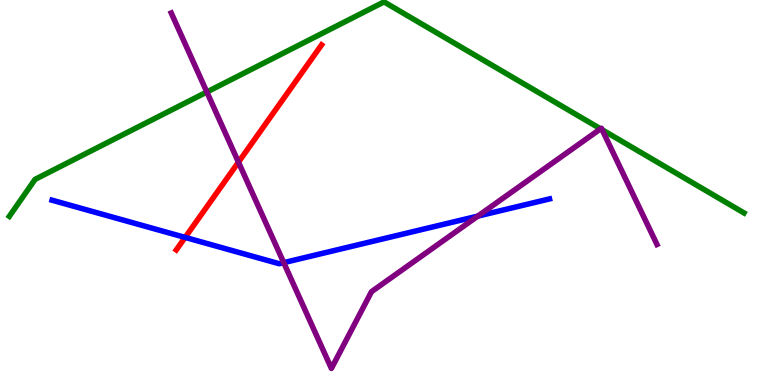[{'lines': ['blue', 'red'], 'intersections': [{'x': 2.39, 'y': 3.83}]}, {'lines': ['green', 'red'], 'intersections': []}, {'lines': ['purple', 'red'], 'intersections': [{'x': 3.08, 'y': 5.79}]}, {'lines': ['blue', 'green'], 'intersections': []}, {'lines': ['blue', 'purple'], 'intersections': [{'x': 3.66, 'y': 3.18}, {'x': 6.17, 'y': 4.39}]}, {'lines': ['green', 'purple'], 'intersections': [{'x': 2.67, 'y': 7.61}, {'x': 7.75, 'y': 6.65}, {'x': 7.77, 'y': 6.63}]}]